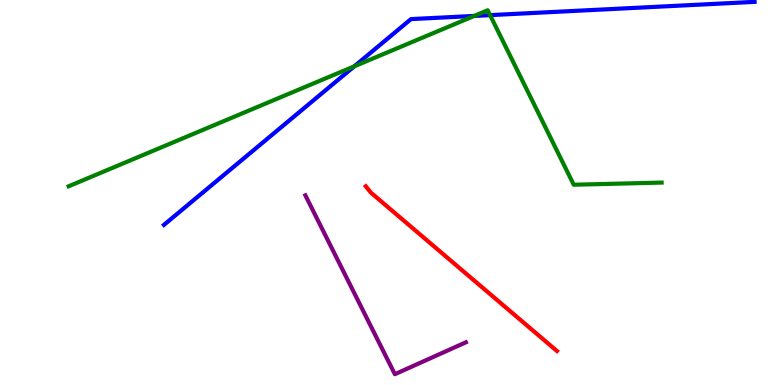[{'lines': ['blue', 'red'], 'intersections': []}, {'lines': ['green', 'red'], 'intersections': []}, {'lines': ['purple', 'red'], 'intersections': []}, {'lines': ['blue', 'green'], 'intersections': [{'x': 4.57, 'y': 8.28}, {'x': 6.12, 'y': 9.59}, {'x': 6.32, 'y': 9.61}]}, {'lines': ['blue', 'purple'], 'intersections': []}, {'lines': ['green', 'purple'], 'intersections': []}]